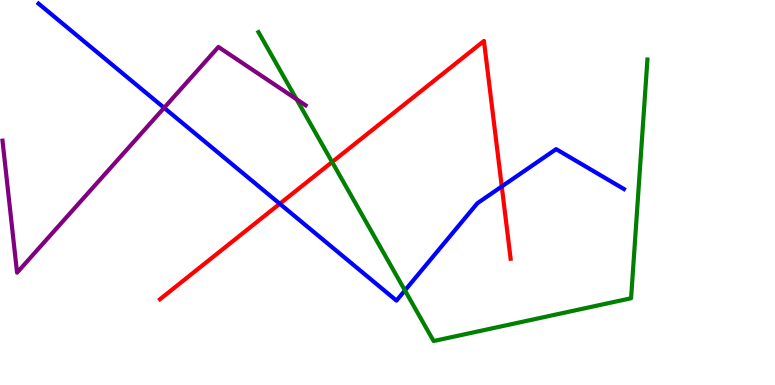[{'lines': ['blue', 'red'], 'intersections': [{'x': 3.61, 'y': 4.71}, {'x': 6.47, 'y': 5.16}]}, {'lines': ['green', 'red'], 'intersections': [{'x': 4.29, 'y': 5.79}]}, {'lines': ['purple', 'red'], 'intersections': []}, {'lines': ['blue', 'green'], 'intersections': [{'x': 5.22, 'y': 2.46}]}, {'lines': ['blue', 'purple'], 'intersections': [{'x': 2.12, 'y': 7.2}]}, {'lines': ['green', 'purple'], 'intersections': [{'x': 3.83, 'y': 7.42}]}]